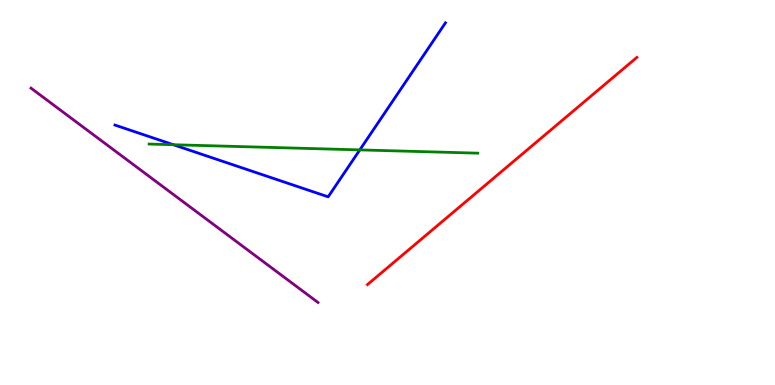[{'lines': ['blue', 'red'], 'intersections': []}, {'lines': ['green', 'red'], 'intersections': []}, {'lines': ['purple', 'red'], 'intersections': []}, {'lines': ['blue', 'green'], 'intersections': [{'x': 2.24, 'y': 6.24}, {'x': 4.64, 'y': 6.11}]}, {'lines': ['blue', 'purple'], 'intersections': []}, {'lines': ['green', 'purple'], 'intersections': []}]